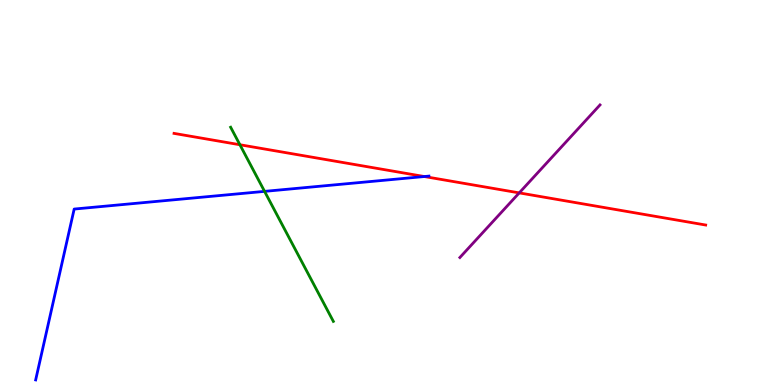[{'lines': ['blue', 'red'], 'intersections': [{'x': 5.48, 'y': 5.41}]}, {'lines': ['green', 'red'], 'intersections': [{'x': 3.1, 'y': 6.24}]}, {'lines': ['purple', 'red'], 'intersections': [{'x': 6.7, 'y': 4.99}]}, {'lines': ['blue', 'green'], 'intersections': [{'x': 3.41, 'y': 5.03}]}, {'lines': ['blue', 'purple'], 'intersections': []}, {'lines': ['green', 'purple'], 'intersections': []}]